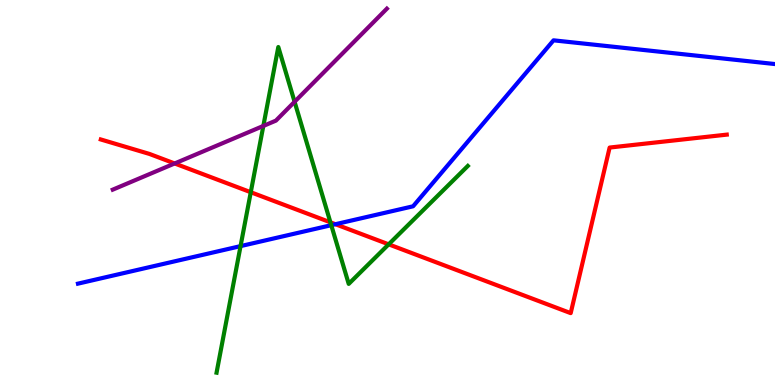[{'lines': ['blue', 'red'], 'intersections': [{'x': 4.33, 'y': 4.18}]}, {'lines': ['green', 'red'], 'intersections': [{'x': 3.24, 'y': 5.01}, {'x': 4.26, 'y': 4.23}, {'x': 5.01, 'y': 3.65}]}, {'lines': ['purple', 'red'], 'intersections': [{'x': 2.25, 'y': 5.75}]}, {'lines': ['blue', 'green'], 'intersections': [{'x': 3.1, 'y': 3.61}, {'x': 4.27, 'y': 4.15}]}, {'lines': ['blue', 'purple'], 'intersections': []}, {'lines': ['green', 'purple'], 'intersections': [{'x': 3.4, 'y': 6.73}, {'x': 3.8, 'y': 7.36}]}]